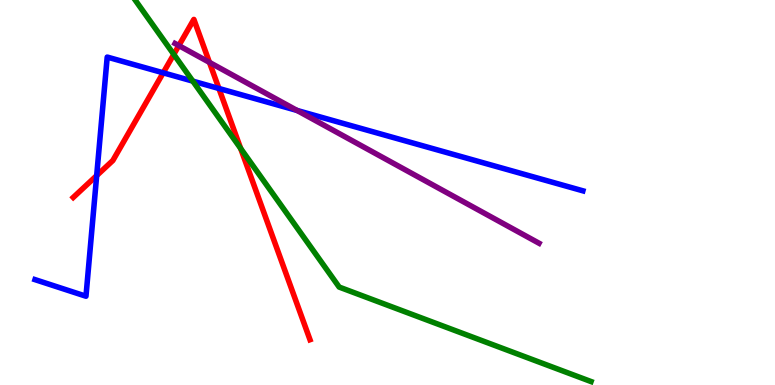[{'lines': ['blue', 'red'], 'intersections': [{'x': 1.25, 'y': 5.44}, {'x': 2.11, 'y': 8.11}, {'x': 2.82, 'y': 7.7}]}, {'lines': ['green', 'red'], 'intersections': [{'x': 2.24, 'y': 8.59}, {'x': 3.11, 'y': 6.14}]}, {'lines': ['purple', 'red'], 'intersections': [{'x': 2.31, 'y': 8.82}, {'x': 2.7, 'y': 8.38}]}, {'lines': ['blue', 'green'], 'intersections': [{'x': 2.49, 'y': 7.89}]}, {'lines': ['blue', 'purple'], 'intersections': [{'x': 3.83, 'y': 7.13}]}, {'lines': ['green', 'purple'], 'intersections': []}]